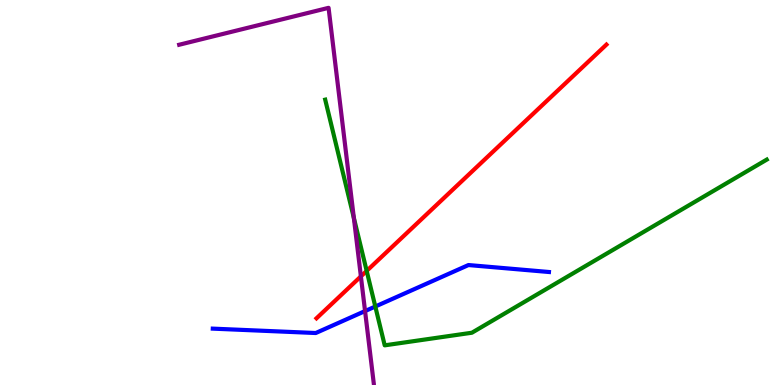[{'lines': ['blue', 'red'], 'intersections': []}, {'lines': ['green', 'red'], 'intersections': [{'x': 4.73, 'y': 2.96}]}, {'lines': ['purple', 'red'], 'intersections': [{'x': 4.66, 'y': 2.82}]}, {'lines': ['blue', 'green'], 'intersections': [{'x': 4.84, 'y': 2.04}]}, {'lines': ['blue', 'purple'], 'intersections': [{'x': 4.71, 'y': 1.92}]}, {'lines': ['green', 'purple'], 'intersections': [{'x': 4.57, 'y': 4.34}]}]